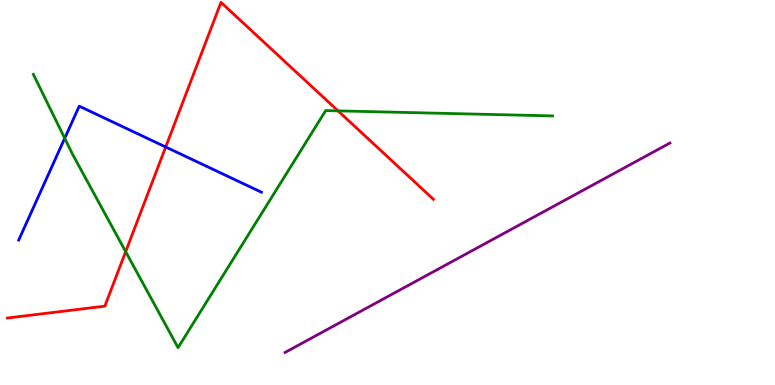[{'lines': ['blue', 'red'], 'intersections': [{'x': 2.14, 'y': 6.18}]}, {'lines': ['green', 'red'], 'intersections': [{'x': 1.62, 'y': 3.46}, {'x': 4.36, 'y': 7.12}]}, {'lines': ['purple', 'red'], 'intersections': []}, {'lines': ['blue', 'green'], 'intersections': [{'x': 0.835, 'y': 6.41}]}, {'lines': ['blue', 'purple'], 'intersections': []}, {'lines': ['green', 'purple'], 'intersections': []}]